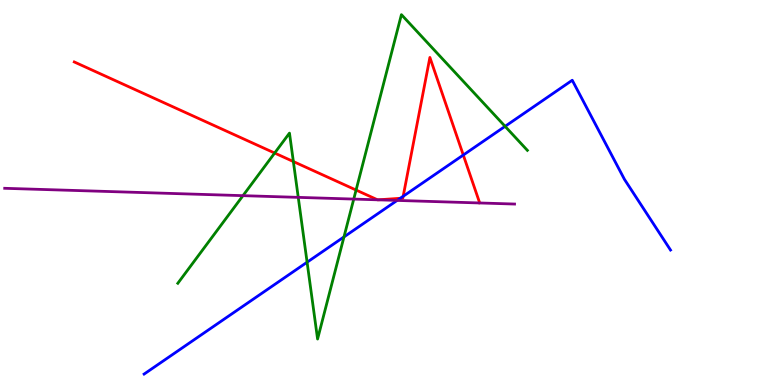[{'lines': ['blue', 'red'], 'intersections': [{'x': 5.16, 'y': 4.85}, {'x': 5.2, 'y': 4.9}, {'x': 5.98, 'y': 5.97}]}, {'lines': ['green', 'red'], 'intersections': [{'x': 3.54, 'y': 6.02}, {'x': 3.79, 'y': 5.8}, {'x': 4.59, 'y': 5.06}]}, {'lines': ['purple', 'red'], 'intersections': [{'x': 4.87, 'y': 4.81}, {'x': 4.88, 'y': 4.81}]}, {'lines': ['blue', 'green'], 'intersections': [{'x': 3.96, 'y': 3.19}, {'x': 4.44, 'y': 3.85}, {'x': 6.52, 'y': 6.72}]}, {'lines': ['blue', 'purple'], 'intersections': [{'x': 5.12, 'y': 4.79}]}, {'lines': ['green', 'purple'], 'intersections': [{'x': 3.14, 'y': 4.92}, {'x': 3.85, 'y': 4.87}, {'x': 4.56, 'y': 4.83}]}]